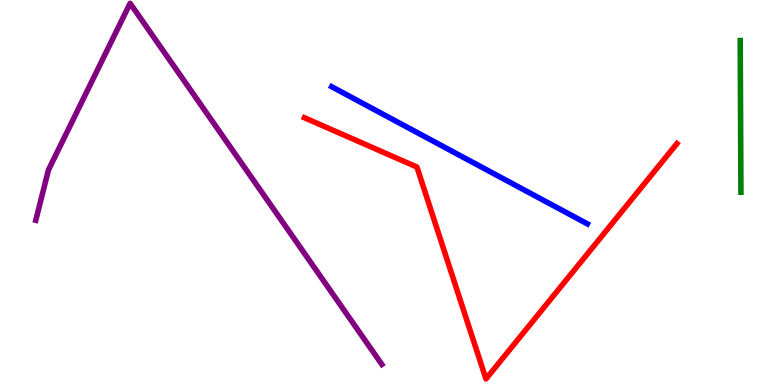[{'lines': ['blue', 'red'], 'intersections': []}, {'lines': ['green', 'red'], 'intersections': []}, {'lines': ['purple', 'red'], 'intersections': []}, {'lines': ['blue', 'green'], 'intersections': []}, {'lines': ['blue', 'purple'], 'intersections': []}, {'lines': ['green', 'purple'], 'intersections': []}]